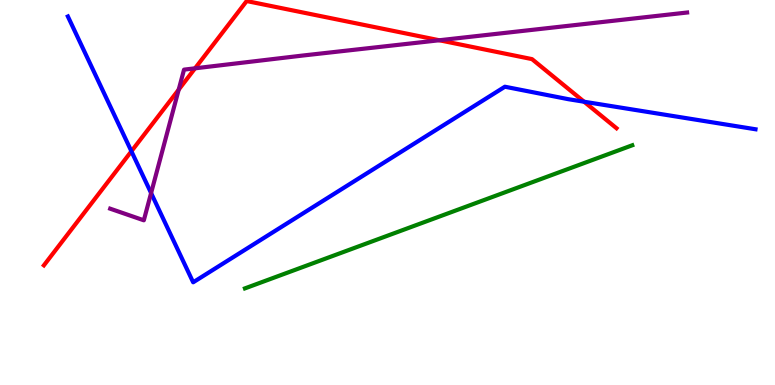[{'lines': ['blue', 'red'], 'intersections': [{'x': 1.7, 'y': 6.07}, {'x': 7.54, 'y': 7.36}]}, {'lines': ['green', 'red'], 'intersections': []}, {'lines': ['purple', 'red'], 'intersections': [{'x': 2.31, 'y': 7.67}, {'x': 2.52, 'y': 8.23}, {'x': 5.67, 'y': 8.95}]}, {'lines': ['blue', 'green'], 'intersections': []}, {'lines': ['blue', 'purple'], 'intersections': [{'x': 1.95, 'y': 4.99}]}, {'lines': ['green', 'purple'], 'intersections': []}]